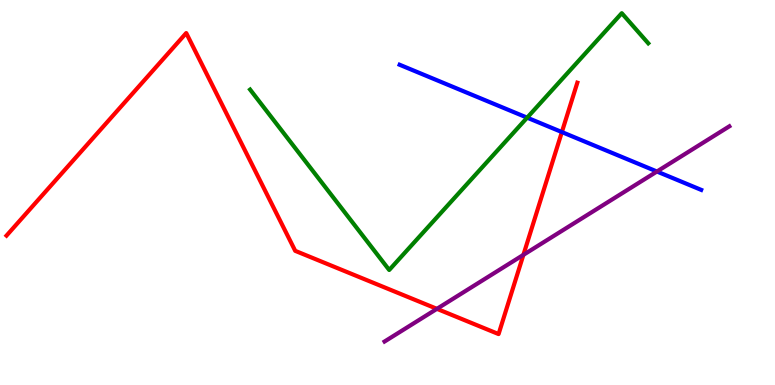[{'lines': ['blue', 'red'], 'intersections': [{'x': 7.25, 'y': 6.57}]}, {'lines': ['green', 'red'], 'intersections': []}, {'lines': ['purple', 'red'], 'intersections': [{'x': 5.64, 'y': 1.98}, {'x': 6.75, 'y': 3.38}]}, {'lines': ['blue', 'green'], 'intersections': [{'x': 6.8, 'y': 6.94}]}, {'lines': ['blue', 'purple'], 'intersections': [{'x': 8.48, 'y': 5.55}]}, {'lines': ['green', 'purple'], 'intersections': []}]